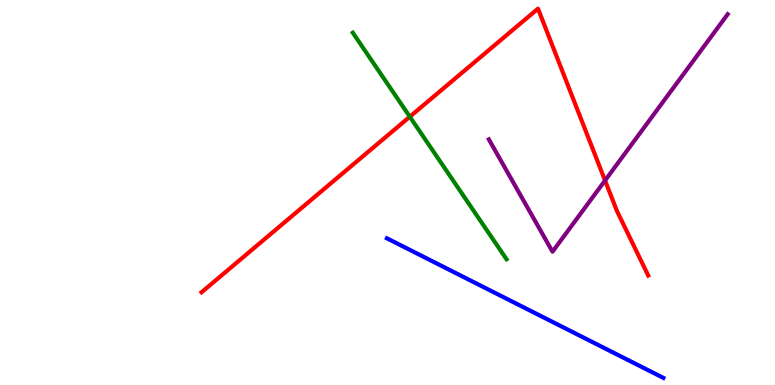[{'lines': ['blue', 'red'], 'intersections': []}, {'lines': ['green', 'red'], 'intersections': [{'x': 5.29, 'y': 6.97}]}, {'lines': ['purple', 'red'], 'intersections': [{'x': 7.81, 'y': 5.31}]}, {'lines': ['blue', 'green'], 'intersections': []}, {'lines': ['blue', 'purple'], 'intersections': []}, {'lines': ['green', 'purple'], 'intersections': []}]